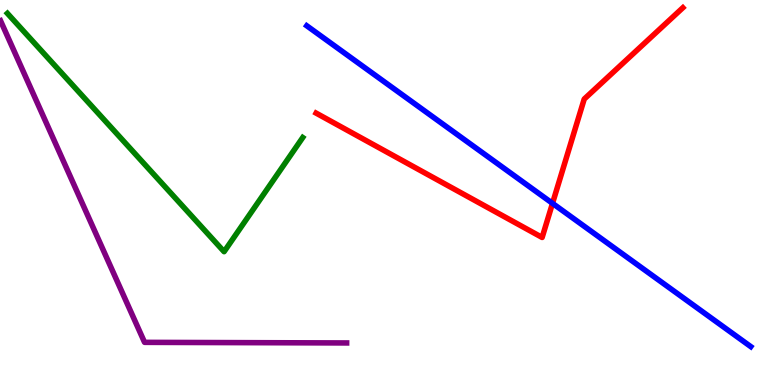[{'lines': ['blue', 'red'], 'intersections': [{'x': 7.13, 'y': 4.72}]}, {'lines': ['green', 'red'], 'intersections': []}, {'lines': ['purple', 'red'], 'intersections': []}, {'lines': ['blue', 'green'], 'intersections': []}, {'lines': ['blue', 'purple'], 'intersections': []}, {'lines': ['green', 'purple'], 'intersections': []}]